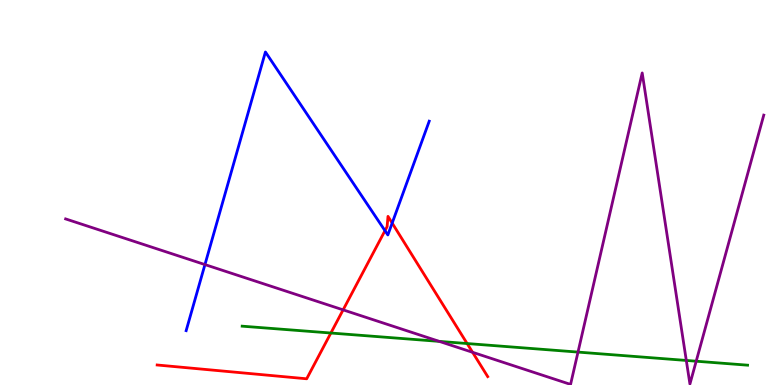[{'lines': ['blue', 'red'], 'intersections': [{'x': 4.97, 'y': 4.01}, {'x': 5.06, 'y': 4.21}]}, {'lines': ['green', 'red'], 'intersections': [{'x': 4.27, 'y': 1.35}, {'x': 6.03, 'y': 1.08}]}, {'lines': ['purple', 'red'], 'intersections': [{'x': 4.43, 'y': 1.95}, {'x': 6.1, 'y': 0.849}]}, {'lines': ['blue', 'green'], 'intersections': []}, {'lines': ['blue', 'purple'], 'intersections': [{'x': 2.64, 'y': 3.13}]}, {'lines': ['green', 'purple'], 'intersections': [{'x': 5.67, 'y': 1.13}, {'x': 7.46, 'y': 0.855}, {'x': 8.86, 'y': 0.638}, {'x': 8.98, 'y': 0.618}]}]